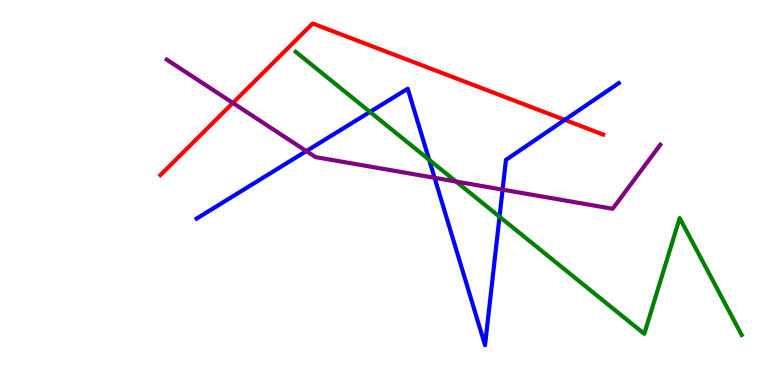[{'lines': ['blue', 'red'], 'intersections': [{'x': 7.29, 'y': 6.89}]}, {'lines': ['green', 'red'], 'intersections': []}, {'lines': ['purple', 'red'], 'intersections': [{'x': 3.0, 'y': 7.33}]}, {'lines': ['blue', 'green'], 'intersections': [{'x': 4.77, 'y': 7.09}, {'x': 5.54, 'y': 5.85}, {'x': 6.45, 'y': 4.37}]}, {'lines': ['blue', 'purple'], 'intersections': [{'x': 3.95, 'y': 6.08}, {'x': 5.61, 'y': 5.38}, {'x': 6.49, 'y': 5.07}]}, {'lines': ['green', 'purple'], 'intersections': [{'x': 5.88, 'y': 5.28}]}]